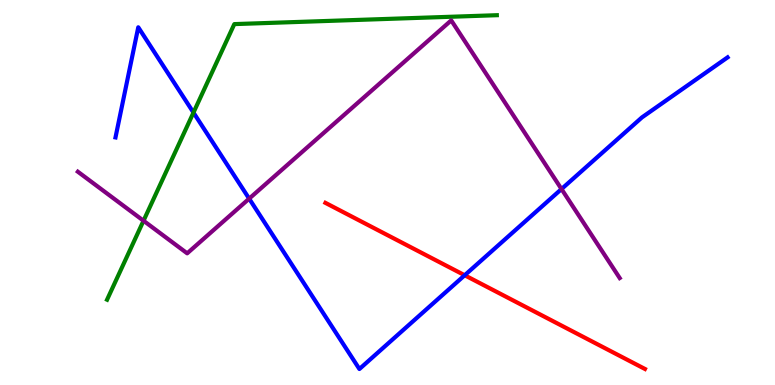[{'lines': ['blue', 'red'], 'intersections': [{'x': 6.0, 'y': 2.85}]}, {'lines': ['green', 'red'], 'intersections': []}, {'lines': ['purple', 'red'], 'intersections': []}, {'lines': ['blue', 'green'], 'intersections': [{'x': 2.5, 'y': 7.08}]}, {'lines': ['blue', 'purple'], 'intersections': [{'x': 3.21, 'y': 4.84}, {'x': 7.25, 'y': 5.09}]}, {'lines': ['green', 'purple'], 'intersections': [{'x': 1.85, 'y': 4.27}]}]